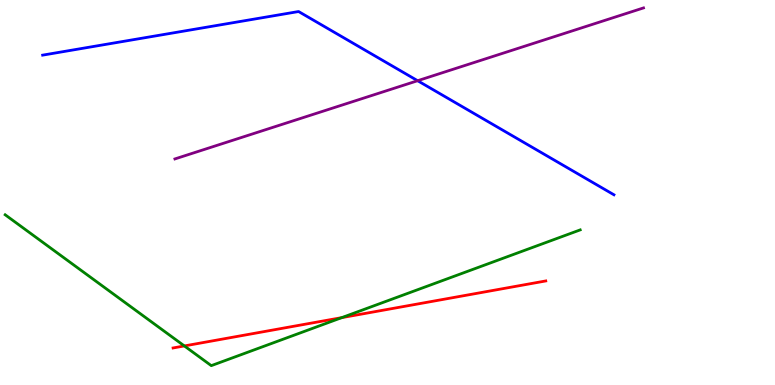[{'lines': ['blue', 'red'], 'intersections': []}, {'lines': ['green', 'red'], 'intersections': [{'x': 2.38, 'y': 1.01}, {'x': 4.41, 'y': 1.75}]}, {'lines': ['purple', 'red'], 'intersections': []}, {'lines': ['blue', 'green'], 'intersections': []}, {'lines': ['blue', 'purple'], 'intersections': [{'x': 5.39, 'y': 7.9}]}, {'lines': ['green', 'purple'], 'intersections': []}]